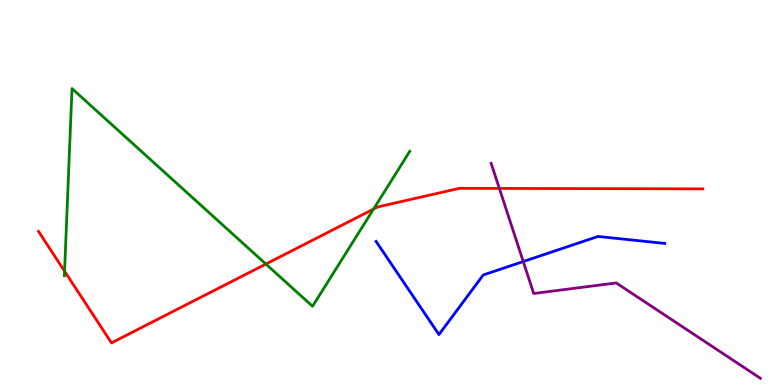[{'lines': ['blue', 'red'], 'intersections': []}, {'lines': ['green', 'red'], 'intersections': [{'x': 0.833, 'y': 2.96}, {'x': 3.43, 'y': 3.14}, {'x': 4.82, 'y': 4.57}]}, {'lines': ['purple', 'red'], 'intersections': [{'x': 6.44, 'y': 5.11}]}, {'lines': ['blue', 'green'], 'intersections': []}, {'lines': ['blue', 'purple'], 'intersections': [{'x': 6.75, 'y': 3.21}]}, {'lines': ['green', 'purple'], 'intersections': []}]